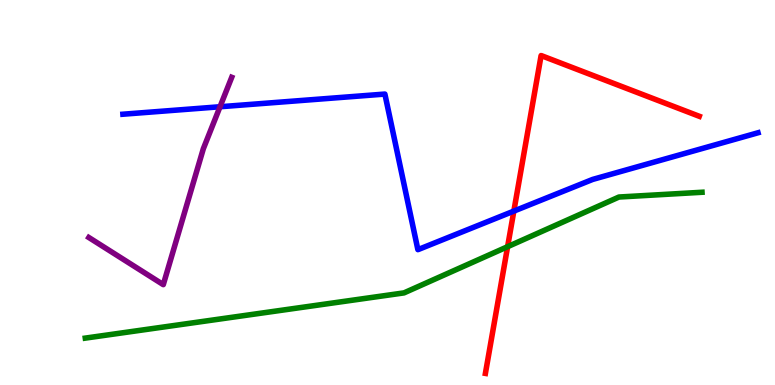[{'lines': ['blue', 'red'], 'intersections': [{'x': 6.63, 'y': 4.52}]}, {'lines': ['green', 'red'], 'intersections': [{'x': 6.55, 'y': 3.59}]}, {'lines': ['purple', 'red'], 'intersections': []}, {'lines': ['blue', 'green'], 'intersections': []}, {'lines': ['blue', 'purple'], 'intersections': [{'x': 2.84, 'y': 7.23}]}, {'lines': ['green', 'purple'], 'intersections': []}]